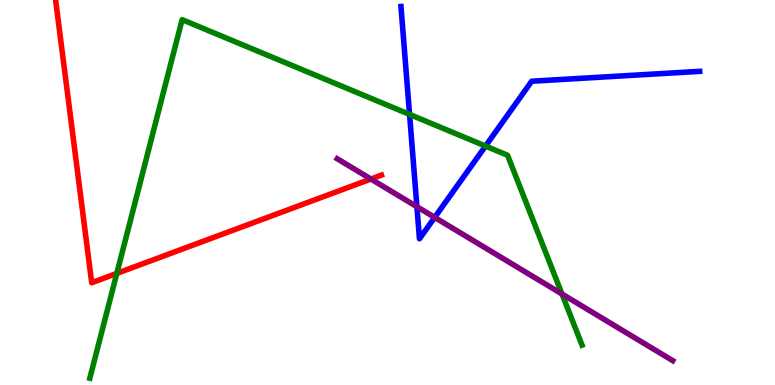[{'lines': ['blue', 'red'], 'intersections': []}, {'lines': ['green', 'red'], 'intersections': [{'x': 1.51, 'y': 2.9}]}, {'lines': ['purple', 'red'], 'intersections': [{'x': 4.79, 'y': 5.35}]}, {'lines': ['blue', 'green'], 'intersections': [{'x': 5.28, 'y': 7.03}, {'x': 6.26, 'y': 6.21}]}, {'lines': ['blue', 'purple'], 'intersections': [{'x': 5.38, 'y': 4.63}, {'x': 5.61, 'y': 4.35}]}, {'lines': ['green', 'purple'], 'intersections': [{'x': 7.25, 'y': 2.36}]}]